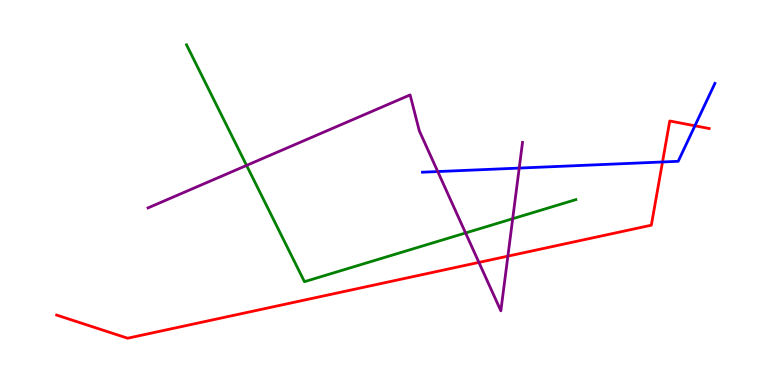[{'lines': ['blue', 'red'], 'intersections': [{'x': 8.55, 'y': 5.79}, {'x': 8.97, 'y': 6.73}]}, {'lines': ['green', 'red'], 'intersections': []}, {'lines': ['purple', 'red'], 'intersections': [{'x': 6.18, 'y': 3.18}, {'x': 6.55, 'y': 3.35}]}, {'lines': ['blue', 'green'], 'intersections': []}, {'lines': ['blue', 'purple'], 'intersections': [{'x': 5.65, 'y': 5.54}, {'x': 6.7, 'y': 5.63}]}, {'lines': ['green', 'purple'], 'intersections': [{'x': 3.18, 'y': 5.7}, {'x': 6.01, 'y': 3.95}, {'x': 6.62, 'y': 4.32}]}]